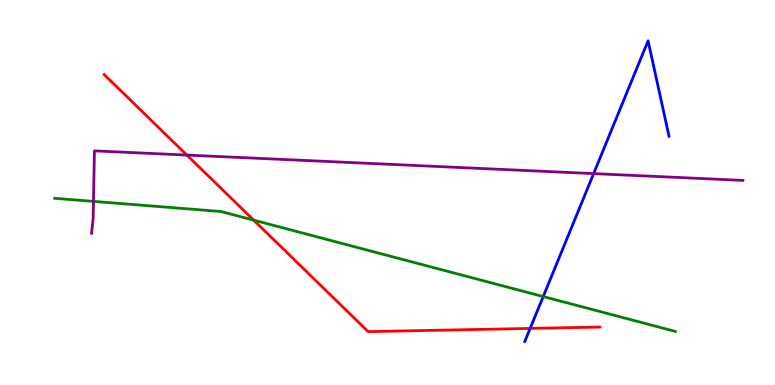[{'lines': ['blue', 'red'], 'intersections': [{'x': 6.84, 'y': 1.47}]}, {'lines': ['green', 'red'], 'intersections': [{'x': 3.27, 'y': 4.28}]}, {'lines': ['purple', 'red'], 'intersections': [{'x': 2.41, 'y': 5.97}]}, {'lines': ['blue', 'green'], 'intersections': [{'x': 7.01, 'y': 2.3}]}, {'lines': ['blue', 'purple'], 'intersections': [{'x': 7.66, 'y': 5.49}]}, {'lines': ['green', 'purple'], 'intersections': [{'x': 1.21, 'y': 4.77}]}]